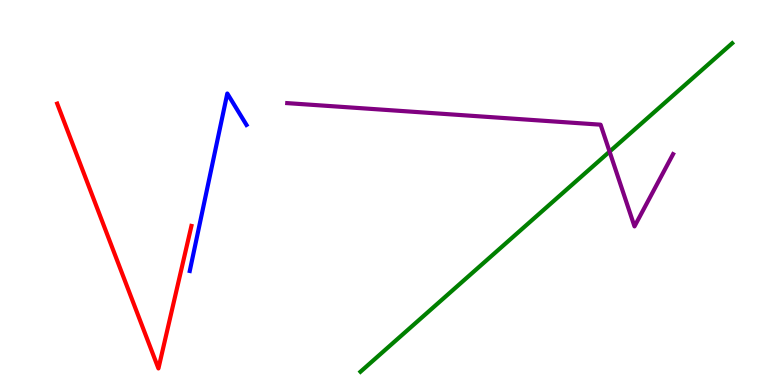[{'lines': ['blue', 'red'], 'intersections': []}, {'lines': ['green', 'red'], 'intersections': []}, {'lines': ['purple', 'red'], 'intersections': []}, {'lines': ['blue', 'green'], 'intersections': []}, {'lines': ['blue', 'purple'], 'intersections': []}, {'lines': ['green', 'purple'], 'intersections': [{'x': 7.87, 'y': 6.06}]}]